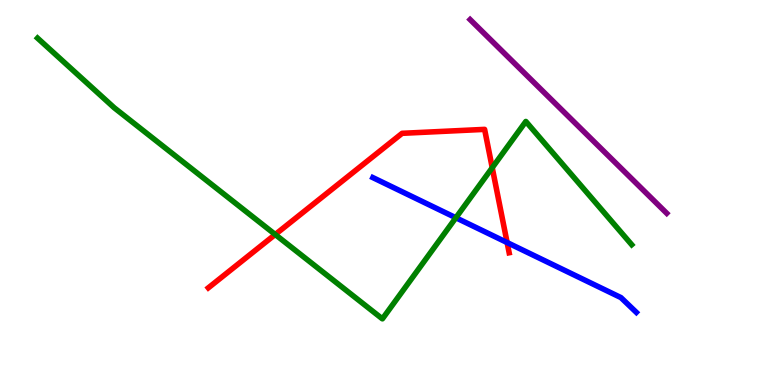[{'lines': ['blue', 'red'], 'intersections': [{'x': 6.54, 'y': 3.7}]}, {'lines': ['green', 'red'], 'intersections': [{'x': 3.55, 'y': 3.91}, {'x': 6.35, 'y': 5.64}]}, {'lines': ['purple', 'red'], 'intersections': []}, {'lines': ['blue', 'green'], 'intersections': [{'x': 5.88, 'y': 4.34}]}, {'lines': ['blue', 'purple'], 'intersections': []}, {'lines': ['green', 'purple'], 'intersections': []}]